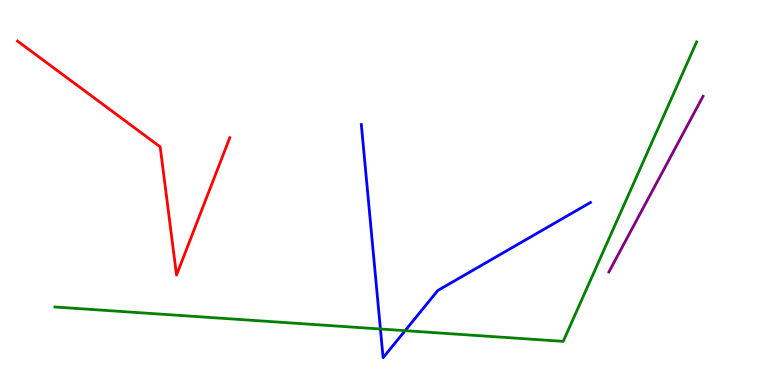[{'lines': ['blue', 'red'], 'intersections': []}, {'lines': ['green', 'red'], 'intersections': []}, {'lines': ['purple', 'red'], 'intersections': []}, {'lines': ['blue', 'green'], 'intersections': [{'x': 4.91, 'y': 1.45}, {'x': 5.23, 'y': 1.41}]}, {'lines': ['blue', 'purple'], 'intersections': []}, {'lines': ['green', 'purple'], 'intersections': []}]